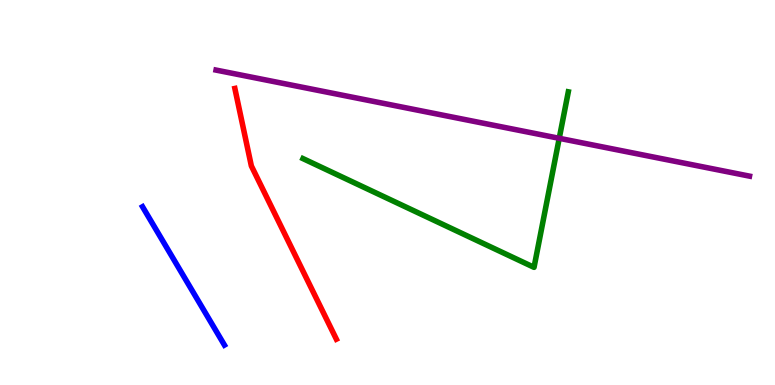[{'lines': ['blue', 'red'], 'intersections': []}, {'lines': ['green', 'red'], 'intersections': []}, {'lines': ['purple', 'red'], 'intersections': []}, {'lines': ['blue', 'green'], 'intersections': []}, {'lines': ['blue', 'purple'], 'intersections': []}, {'lines': ['green', 'purple'], 'intersections': [{'x': 7.22, 'y': 6.41}]}]